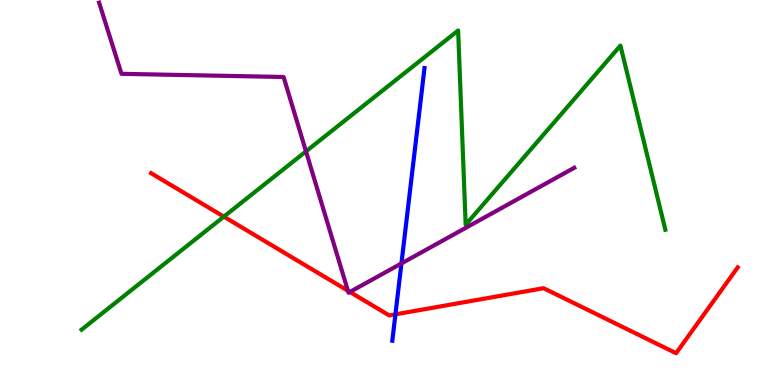[{'lines': ['blue', 'red'], 'intersections': [{'x': 5.1, 'y': 1.84}]}, {'lines': ['green', 'red'], 'intersections': [{'x': 2.89, 'y': 4.37}]}, {'lines': ['purple', 'red'], 'intersections': [{'x': 4.49, 'y': 2.45}, {'x': 4.52, 'y': 2.42}]}, {'lines': ['blue', 'green'], 'intersections': []}, {'lines': ['blue', 'purple'], 'intersections': [{'x': 5.18, 'y': 3.16}]}, {'lines': ['green', 'purple'], 'intersections': [{'x': 3.95, 'y': 6.07}]}]